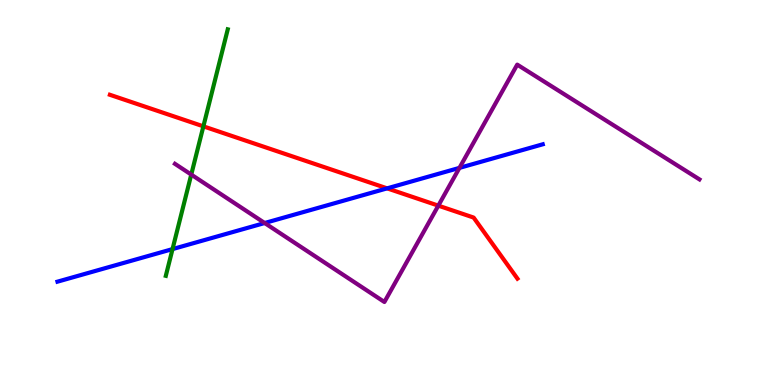[{'lines': ['blue', 'red'], 'intersections': [{'x': 5.0, 'y': 5.11}]}, {'lines': ['green', 'red'], 'intersections': [{'x': 2.62, 'y': 6.72}]}, {'lines': ['purple', 'red'], 'intersections': [{'x': 5.66, 'y': 4.66}]}, {'lines': ['blue', 'green'], 'intersections': [{'x': 2.23, 'y': 3.53}]}, {'lines': ['blue', 'purple'], 'intersections': [{'x': 3.42, 'y': 4.21}, {'x': 5.93, 'y': 5.64}]}, {'lines': ['green', 'purple'], 'intersections': [{'x': 2.47, 'y': 5.47}]}]